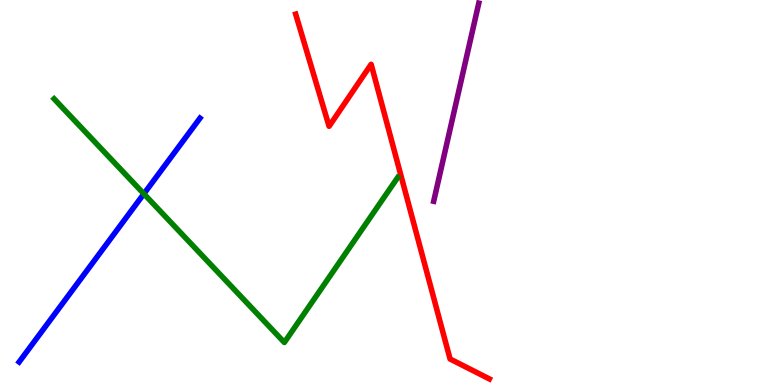[{'lines': ['blue', 'red'], 'intersections': []}, {'lines': ['green', 'red'], 'intersections': []}, {'lines': ['purple', 'red'], 'intersections': []}, {'lines': ['blue', 'green'], 'intersections': [{'x': 1.86, 'y': 4.97}]}, {'lines': ['blue', 'purple'], 'intersections': []}, {'lines': ['green', 'purple'], 'intersections': []}]